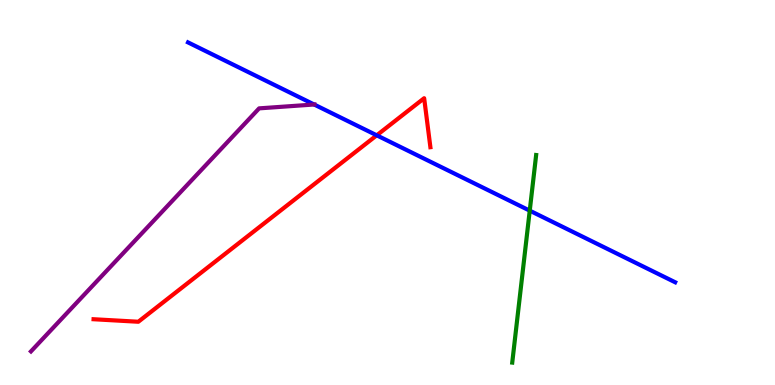[{'lines': ['blue', 'red'], 'intersections': [{'x': 4.86, 'y': 6.49}]}, {'lines': ['green', 'red'], 'intersections': []}, {'lines': ['purple', 'red'], 'intersections': []}, {'lines': ['blue', 'green'], 'intersections': [{'x': 6.84, 'y': 4.53}]}, {'lines': ['blue', 'purple'], 'intersections': [{'x': 4.05, 'y': 7.29}]}, {'lines': ['green', 'purple'], 'intersections': []}]